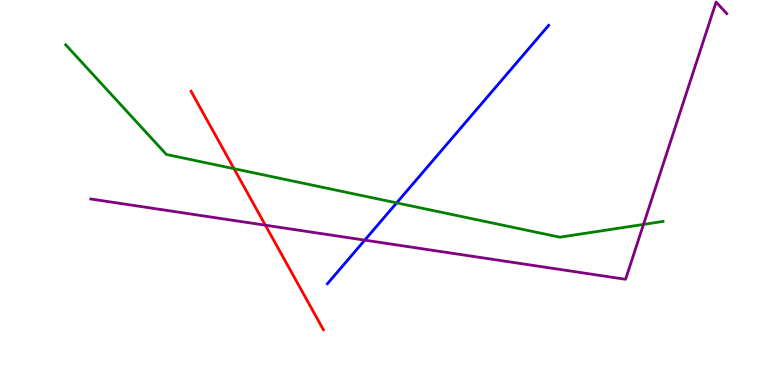[{'lines': ['blue', 'red'], 'intersections': []}, {'lines': ['green', 'red'], 'intersections': [{'x': 3.02, 'y': 5.62}]}, {'lines': ['purple', 'red'], 'intersections': [{'x': 3.42, 'y': 4.15}]}, {'lines': ['blue', 'green'], 'intersections': [{'x': 5.12, 'y': 4.73}]}, {'lines': ['blue', 'purple'], 'intersections': [{'x': 4.71, 'y': 3.76}]}, {'lines': ['green', 'purple'], 'intersections': [{'x': 8.3, 'y': 4.17}]}]